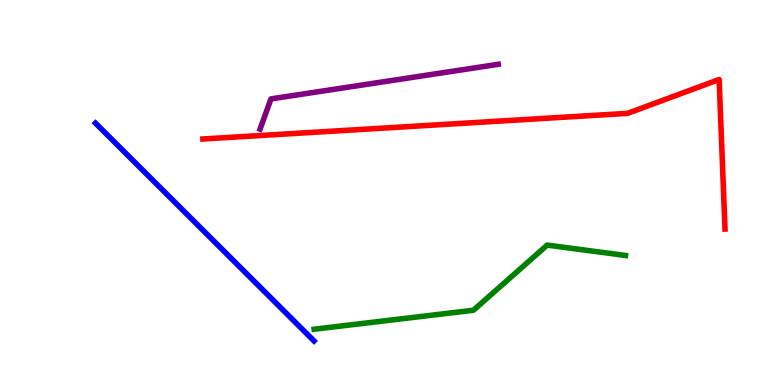[{'lines': ['blue', 'red'], 'intersections': []}, {'lines': ['green', 'red'], 'intersections': []}, {'lines': ['purple', 'red'], 'intersections': []}, {'lines': ['blue', 'green'], 'intersections': []}, {'lines': ['blue', 'purple'], 'intersections': []}, {'lines': ['green', 'purple'], 'intersections': []}]